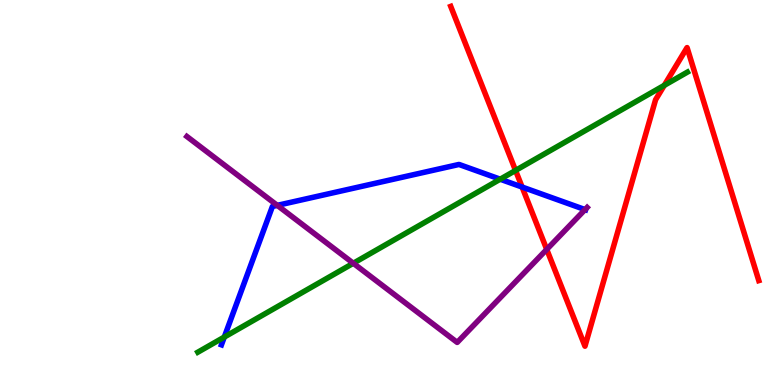[{'lines': ['blue', 'red'], 'intersections': [{'x': 6.74, 'y': 5.14}]}, {'lines': ['green', 'red'], 'intersections': [{'x': 6.65, 'y': 5.57}, {'x': 8.57, 'y': 7.78}]}, {'lines': ['purple', 'red'], 'intersections': [{'x': 7.05, 'y': 3.52}]}, {'lines': ['blue', 'green'], 'intersections': [{'x': 2.89, 'y': 1.25}, {'x': 6.45, 'y': 5.35}]}, {'lines': ['blue', 'purple'], 'intersections': [{'x': 3.58, 'y': 4.67}, {'x': 7.55, 'y': 4.56}]}, {'lines': ['green', 'purple'], 'intersections': [{'x': 4.56, 'y': 3.16}]}]